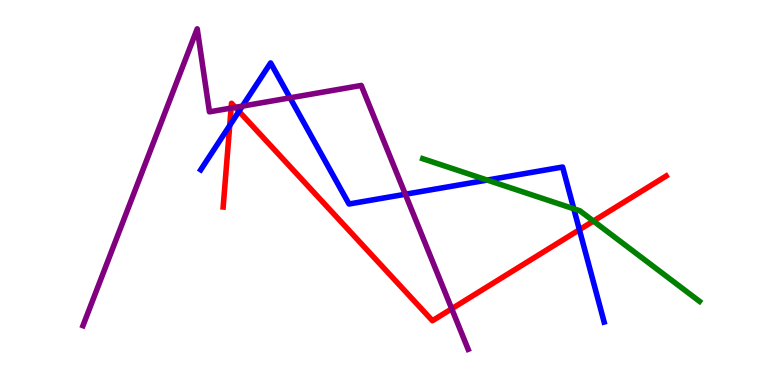[{'lines': ['blue', 'red'], 'intersections': [{'x': 2.96, 'y': 6.74}, {'x': 3.08, 'y': 7.11}, {'x': 7.48, 'y': 4.03}]}, {'lines': ['green', 'red'], 'intersections': [{'x': 7.66, 'y': 4.26}]}, {'lines': ['purple', 'red'], 'intersections': [{'x': 2.98, 'y': 7.19}, {'x': 3.04, 'y': 7.21}, {'x': 5.83, 'y': 1.98}]}, {'lines': ['blue', 'green'], 'intersections': [{'x': 6.29, 'y': 5.32}, {'x': 7.4, 'y': 4.58}]}, {'lines': ['blue', 'purple'], 'intersections': [{'x': 3.13, 'y': 7.24}, {'x': 3.74, 'y': 7.46}, {'x': 5.23, 'y': 4.95}]}, {'lines': ['green', 'purple'], 'intersections': []}]